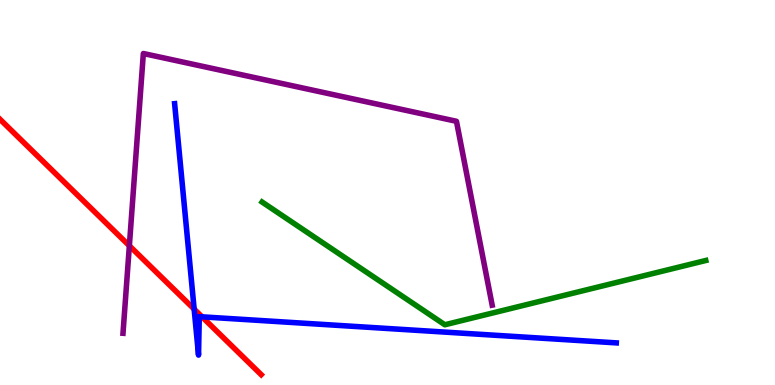[{'lines': ['blue', 'red'], 'intersections': [{'x': 2.51, 'y': 1.97}, {'x': 2.61, 'y': 1.77}]}, {'lines': ['green', 'red'], 'intersections': []}, {'lines': ['purple', 'red'], 'intersections': [{'x': 1.67, 'y': 3.62}]}, {'lines': ['blue', 'green'], 'intersections': []}, {'lines': ['blue', 'purple'], 'intersections': []}, {'lines': ['green', 'purple'], 'intersections': []}]